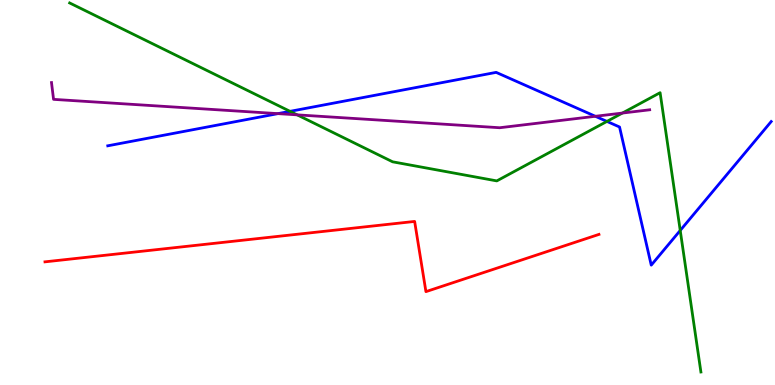[{'lines': ['blue', 'red'], 'intersections': []}, {'lines': ['green', 'red'], 'intersections': []}, {'lines': ['purple', 'red'], 'intersections': []}, {'lines': ['blue', 'green'], 'intersections': [{'x': 3.74, 'y': 7.11}, {'x': 7.83, 'y': 6.85}, {'x': 8.78, 'y': 4.01}]}, {'lines': ['blue', 'purple'], 'intersections': [{'x': 3.59, 'y': 7.05}, {'x': 7.68, 'y': 6.98}]}, {'lines': ['green', 'purple'], 'intersections': [{'x': 3.83, 'y': 7.02}, {'x': 8.03, 'y': 7.06}]}]